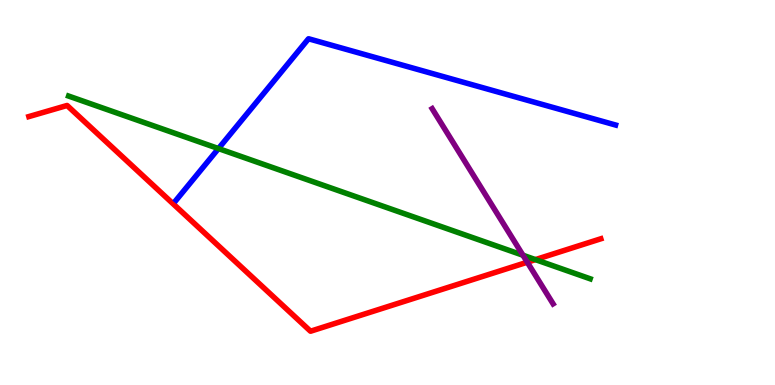[{'lines': ['blue', 'red'], 'intersections': []}, {'lines': ['green', 'red'], 'intersections': [{'x': 6.91, 'y': 3.26}]}, {'lines': ['purple', 'red'], 'intersections': [{'x': 6.8, 'y': 3.19}]}, {'lines': ['blue', 'green'], 'intersections': [{'x': 2.82, 'y': 6.14}]}, {'lines': ['blue', 'purple'], 'intersections': []}, {'lines': ['green', 'purple'], 'intersections': [{'x': 6.75, 'y': 3.37}]}]